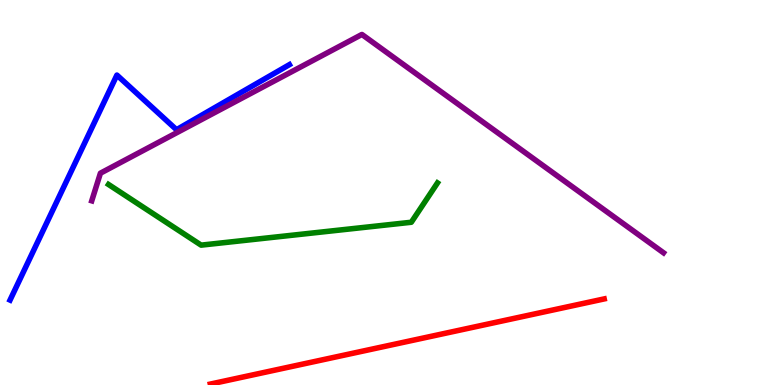[{'lines': ['blue', 'red'], 'intersections': []}, {'lines': ['green', 'red'], 'intersections': []}, {'lines': ['purple', 'red'], 'intersections': []}, {'lines': ['blue', 'green'], 'intersections': []}, {'lines': ['blue', 'purple'], 'intersections': []}, {'lines': ['green', 'purple'], 'intersections': []}]